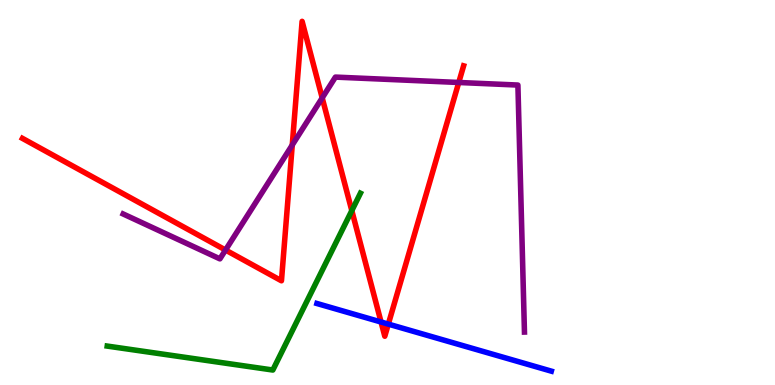[{'lines': ['blue', 'red'], 'intersections': [{'x': 4.92, 'y': 1.64}, {'x': 5.01, 'y': 1.58}]}, {'lines': ['green', 'red'], 'intersections': [{'x': 4.54, 'y': 4.53}]}, {'lines': ['purple', 'red'], 'intersections': [{'x': 2.91, 'y': 3.51}, {'x': 3.77, 'y': 6.23}, {'x': 4.16, 'y': 7.46}, {'x': 5.92, 'y': 7.86}]}, {'lines': ['blue', 'green'], 'intersections': []}, {'lines': ['blue', 'purple'], 'intersections': []}, {'lines': ['green', 'purple'], 'intersections': []}]